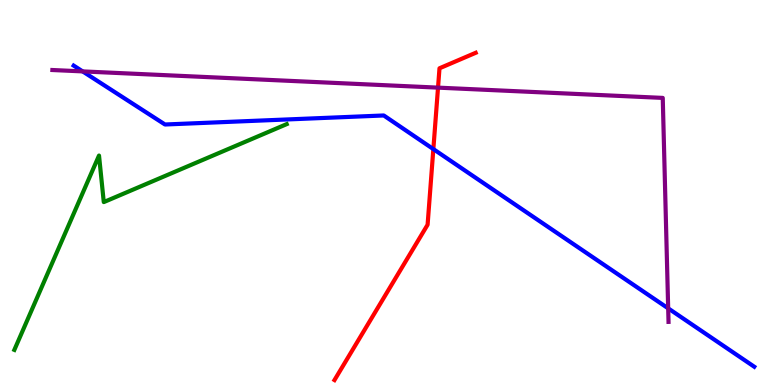[{'lines': ['blue', 'red'], 'intersections': [{'x': 5.59, 'y': 6.13}]}, {'lines': ['green', 'red'], 'intersections': []}, {'lines': ['purple', 'red'], 'intersections': [{'x': 5.65, 'y': 7.72}]}, {'lines': ['blue', 'green'], 'intersections': []}, {'lines': ['blue', 'purple'], 'intersections': [{'x': 1.07, 'y': 8.15}, {'x': 8.62, 'y': 1.99}]}, {'lines': ['green', 'purple'], 'intersections': []}]